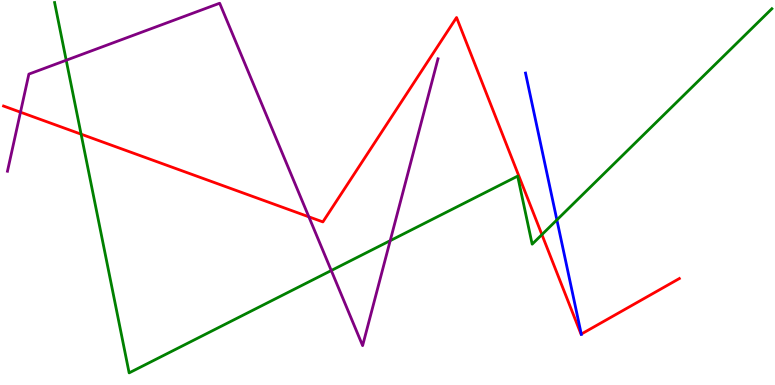[{'lines': ['blue', 'red'], 'intersections': [{'x': 7.5, 'y': 1.32}]}, {'lines': ['green', 'red'], 'intersections': [{'x': 1.05, 'y': 6.51}, {'x': 6.99, 'y': 3.91}]}, {'lines': ['purple', 'red'], 'intersections': [{'x': 0.264, 'y': 7.09}, {'x': 3.99, 'y': 4.37}]}, {'lines': ['blue', 'green'], 'intersections': [{'x': 7.19, 'y': 4.29}]}, {'lines': ['blue', 'purple'], 'intersections': []}, {'lines': ['green', 'purple'], 'intersections': [{'x': 0.854, 'y': 8.44}, {'x': 4.27, 'y': 2.97}, {'x': 5.03, 'y': 3.75}]}]